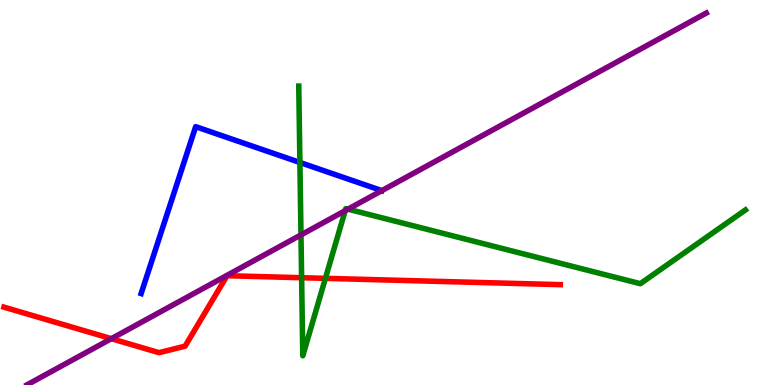[{'lines': ['blue', 'red'], 'intersections': []}, {'lines': ['green', 'red'], 'intersections': [{'x': 3.89, 'y': 2.79}, {'x': 4.2, 'y': 2.77}]}, {'lines': ['purple', 'red'], 'intersections': [{'x': 1.44, 'y': 1.2}]}, {'lines': ['blue', 'green'], 'intersections': [{'x': 3.87, 'y': 5.78}]}, {'lines': ['blue', 'purple'], 'intersections': []}, {'lines': ['green', 'purple'], 'intersections': [{'x': 3.88, 'y': 3.9}, {'x': 4.45, 'y': 4.53}, {'x': 4.49, 'y': 4.57}]}]